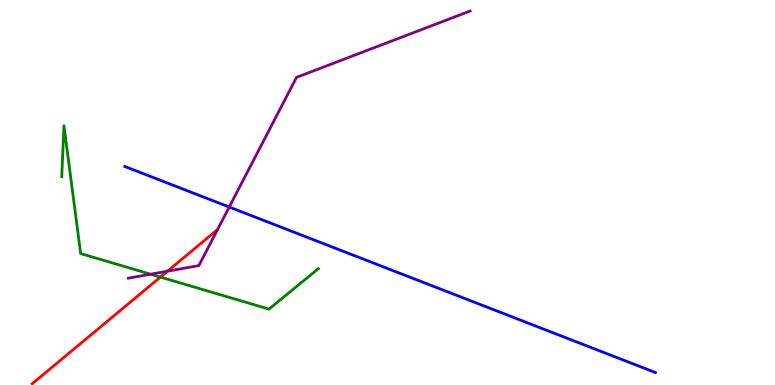[{'lines': ['blue', 'red'], 'intersections': []}, {'lines': ['green', 'red'], 'intersections': [{'x': 2.07, 'y': 2.8}]}, {'lines': ['purple', 'red'], 'intersections': [{'x': 2.16, 'y': 2.96}]}, {'lines': ['blue', 'green'], 'intersections': []}, {'lines': ['blue', 'purple'], 'intersections': [{'x': 2.96, 'y': 4.62}]}, {'lines': ['green', 'purple'], 'intersections': [{'x': 1.94, 'y': 2.88}]}]